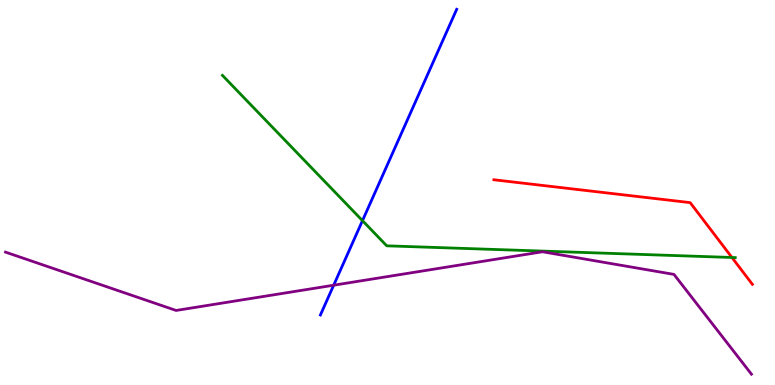[{'lines': ['blue', 'red'], 'intersections': []}, {'lines': ['green', 'red'], 'intersections': [{'x': 9.44, 'y': 3.31}]}, {'lines': ['purple', 'red'], 'intersections': []}, {'lines': ['blue', 'green'], 'intersections': [{'x': 4.68, 'y': 4.27}]}, {'lines': ['blue', 'purple'], 'intersections': [{'x': 4.31, 'y': 2.59}]}, {'lines': ['green', 'purple'], 'intersections': []}]